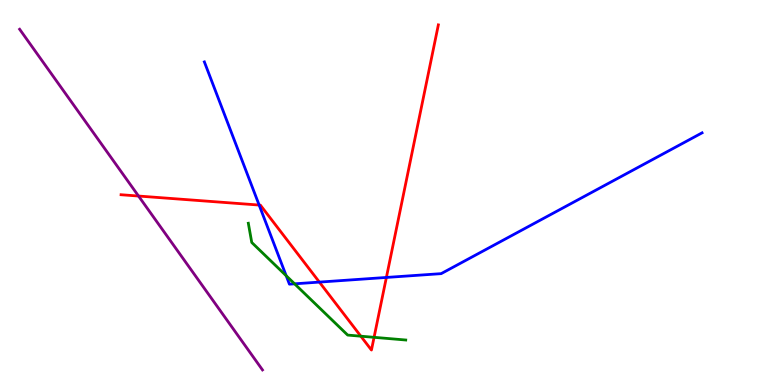[{'lines': ['blue', 'red'], 'intersections': [{'x': 3.34, 'y': 4.67}, {'x': 4.12, 'y': 2.67}, {'x': 4.99, 'y': 2.79}]}, {'lines': ['green', 'red'], 'intersections': [{'x': 4.66, 'y': 1.27}, {'x': 4.83, 'y': 1.24}]}, {'lines': ['purple', 'red'], 'intersections': [{'x': 1.79, 'y': 4.91}]}, {'lines': ['blue', 'green'], 'intersections': [{'x': 3.69, 'y': 2.84}, {'x': 3.8, 'y': 2.63}]}, {'lines': ['blue', 'purple'], 'intersections': []}, {'lines': ['green', 'purple'], 'intersections': []}]